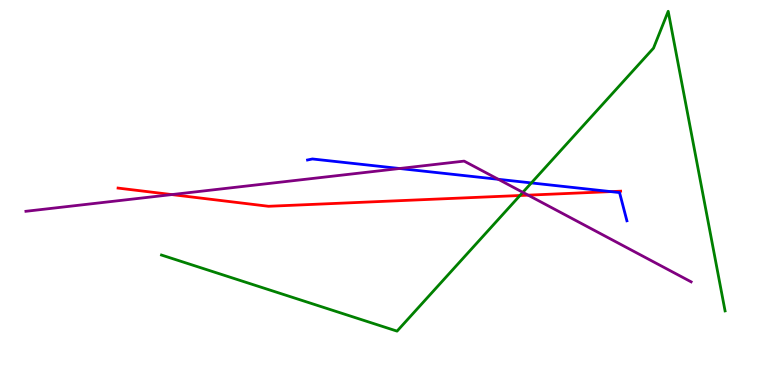[{'lines': ['blue', 'red'], 'intersections': [{'x': 7.88, 'y': 5.02}]}, {'lines': ['green', 'red'], 'intersections': [{'x': 6.71, 'y': 4.92}]}, {'lines': ['purple', 'red'], 'intersections': [{'x': 2.22, 'y': 4.95}, {'x': 6.81, 'y': 4.93}]}, {'lines': ['blue', 'green'], 'intersections': [{'x': 6.86, 'y': 5.25}]}, {'lines': ['blue', 'purple'], 'intersections': [{'x': 5.16, 'y': 5.62}, {'x': 6.43, 'y': 5.34}]}, {'lines': ['green', 'purple'], 'intersections': [{'x': 6.75, 'y': 5.0}]}]